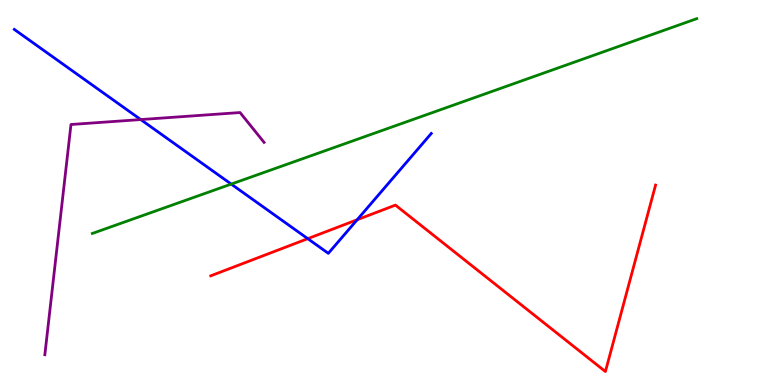[{'lines': ['blue', 'red'], 'intersections': [{'x': 3.97, 'y': 3.8}, {'x': 4.61, 'y': 4.29}]}, {'lines': ['green', 'red'], 'intersections': []}, {'lines': ['purple', 'red'], 'intersections': []}, {'lines': ['blue', 'green'], 'intersections': [{'x': 2.98, 'y': 5.22}]}, {'lines': ['blue', 'purple'], 'intersections': [{'x': 1.82, 'y': 6.89}]}, {'lines': ['green', 'purple'], 'intersections': []}]